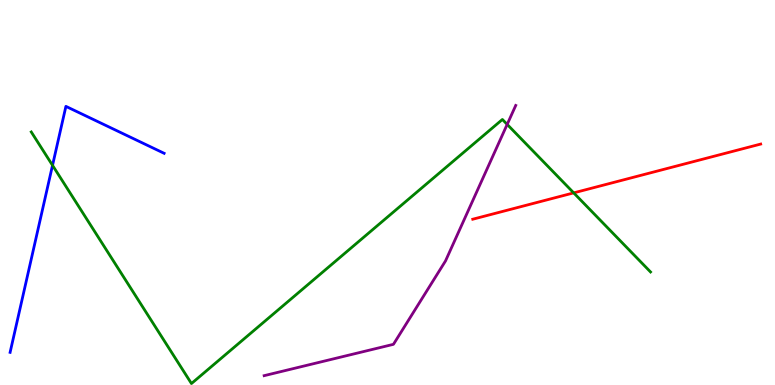[{'lines': ['blue', 'red'], 'intersections': []}, {'lines': ['green', 'red'], 'intersections': [{'x': 7.4, 'y': 4.99}]}, {'lines': ['purple', 'red'], 'intersections': []}, {'lines': ['blue', 'green'], 'intersections': [{'x': 0.678, 'y': 5.71}]}, {'lines': ['blue', 'purple'], 'intersections': []}, {'lines': ['green', 'purple'], 'intersections': [{'x': 6.54, 'y': 6.77}]}]